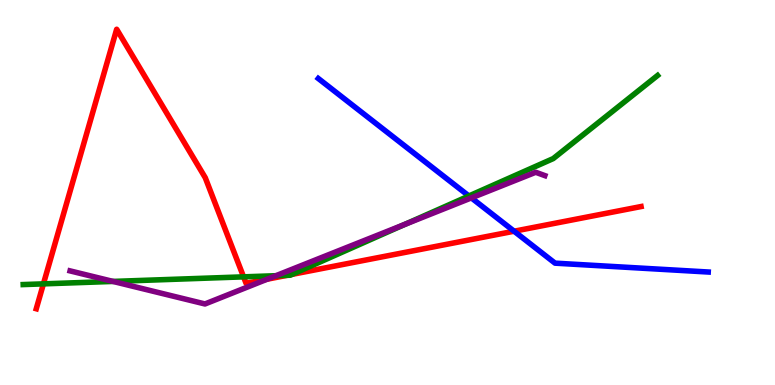[{'lines': ['blue', 'red'], 'intersections': [{'x': 6.63, 'y': 3.99}]}, {'lines': ['green', 'red'], 'intersections': [{'x': 0.56, 'y': 2.63}, {'x': 3.14, 'y': 2.81}, {'x': 3.7, 'y': 2.85}, {'x': 3.77, 'y': 2.87}]}, {'lines': ['purple', 'red'], 'intersections': [{'x': 3.45, 'y': 2.75}]}, {'lines': ['blue', 'green'], 'intersections': [{'x': 6.05, 'y': 4.91}]}, {'lines': ['blue', 'purple'], 'intersections': [{'x': 6.08, 'y': 4.86}]}, {'lines': ['green', 'purple'], 'intersections': [{'x': 1.46, 'y': 2.69}, {'x': 3.56, 'y': 2.84}, {'x': 5.22, 'y': 4.17}]}]